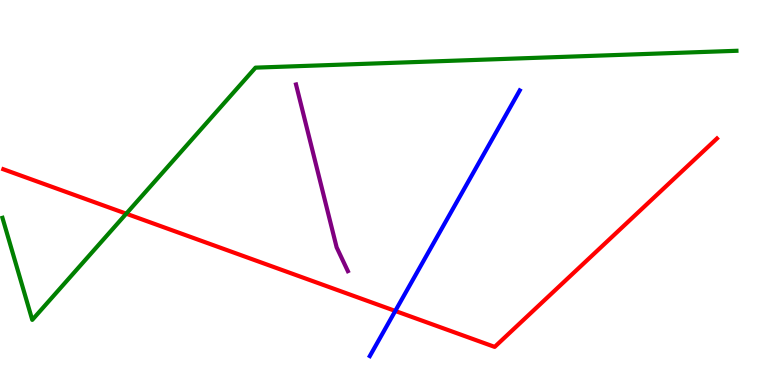[{'lines': ['blue', 'red'], 'intersections': [{'x': 5.1, 'y': 1.92}]}, {'lines': ['green', 'red'], 'intersections': [{'x': 1.63, 'y': 4.45}]}, {'lines': ['purple', 'red'], 'intersections': []}, {'lines': ['blue', 'green'], 'intersections': []}, {'lines': ['blue', 'purple'], 'intersections': []}, {'lines': ['green', 'purple'], 'intersections': []}]